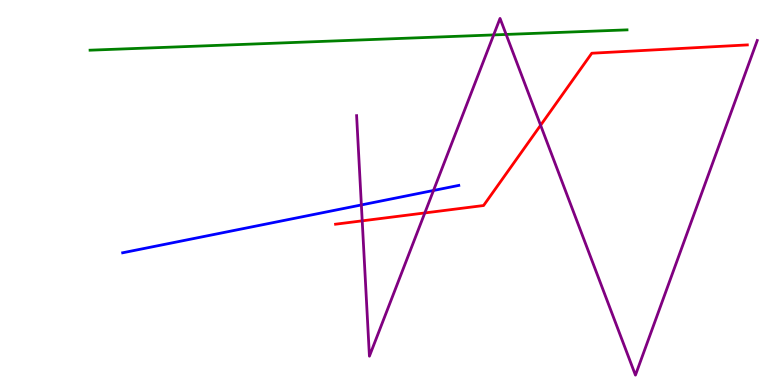[{'lines': ['blue', 'red'], 'intersections': []}, {'lines': ['green', 'red'], 'intersections': []}, {'lines': ['purple', 'red'], 'intersections': [{'x': 4.67, 'y': 4.26}, {'x': 5.48, 'y': 4.47}, {'x': 6.98, 'y': 6.75}]}, {'lines': ['blue', 'green'], 'intersections': []}, {'lines': ['blue', 'purple'], 'intersections': [{'x': 4.66, 'y': 4.68}, {'x': 5.59, 'y': 5.05}]}, {'lines': ['green', 'purple'], 'intersections': [{'x': 6.37, 'y': 9.09}, {'x': 6.53, 'y': 9.11}]}]